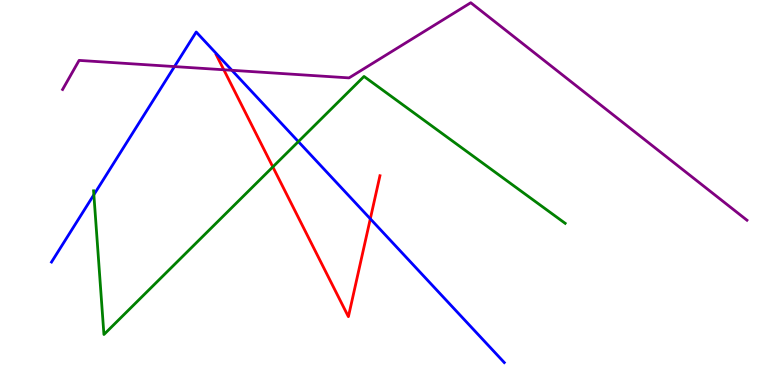[{'lines': ['blue', 'red'], 'intersections': [{'x': 4.78, 'y': 4.32}]}, {'lines': ['green', 'red'], 'intersections': [{'x': 3.52, 'y': 5.66}]}, {'lines': ['purple', 'red'], 'intersections': [{'x': 2.89, 'y': 8.19}]}, {'lines': ['blue', 'green'], 'intersections': [{'x': 1.21, 'y': 4.94}, {'x': 3.85, 'y': 6.32}]}, {'lines': ['blue', 'purple'], 'intersections': [{'x': 2.25, 'y': 8.27}, {'x': 2.99, 'y': 8.17}]}, {'lines': ['green', 'purple'], 'intersections': []}]